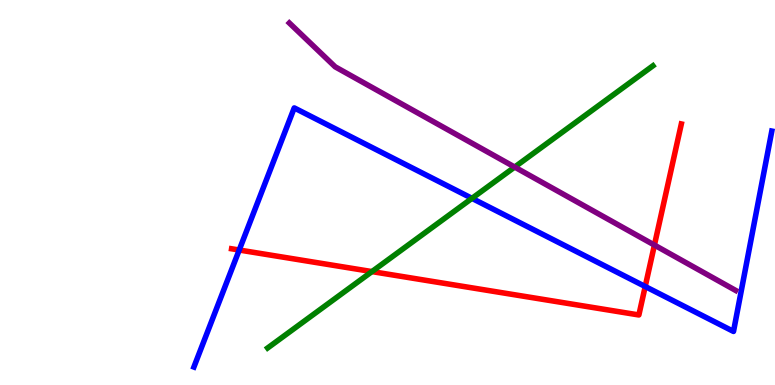[{'lines': ['blue', 'red'], 'intersections': [{'x': 3.09, 'y': 3.51}, {'x': 8.33, 'y': 2.56}]}, {'lines': ['green', 'red'], 'intersections': [{'x': 4.8, 'y': 2.95}]}, {'lines': ['purple', 'red'], 'intersections': [{'x': 8.44, 'y': 3.63}]}, {'lines': ['blue', 'green'], 'intersections': [{'x': 6.09, 'y': 4.85}]}, {'lines': ['blue', 'purple'], 'intersections': []}, {'lines': ['green', 'purple'], 'intersections': [{'x': 6.64, 'y': 5.66}]}]